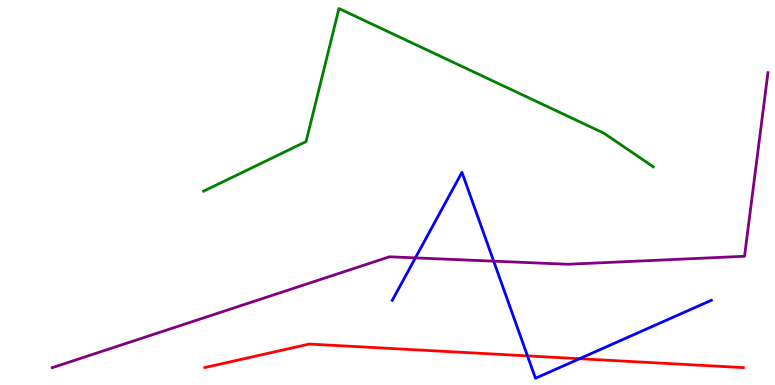[{'lines': ['blue', 'red'], 'intersections': [{'x': 6.81, 'y': 0.756}, {'x': 7.48, 'y': 0.683}]}, {'lines': ['green', 'red'], 'intersections': []}, {'lines': ['purple', 'red'], 'intersections': []}, {'lines': ['blue', 'green'], 'intersections': []}, {'lines': ['blue', 'purple'], 'intersections': [{'x': 5.36, 'y': 3.3}, {'x': 6.37, 'y': 3.22}]}, {'lines': ['green', 'purple'], 'intersections': []}]